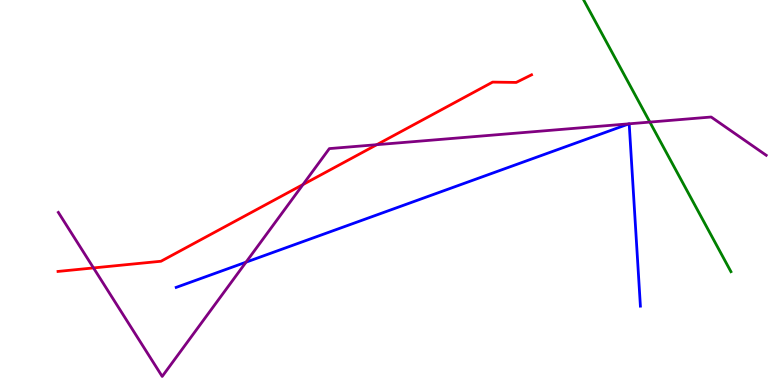[{'lines': ['blue', 'red'], 'intersections': []}, {'lines': ['green', 'red'], 'intersections': []}, {'lines': ['purple', 'red'], 'intersections': [{'x': 1.21, 'y': 3.04}, {'x': 3.91, 'y': 5.21}, {'x': 4.86, 'y': 6.24}]}, {'lines': ['blue', 'green'], 'intersections': []}, {'lines': ['blue', 'purple'], 'intersections': [{'x': 3.17, 'y': 3.19}, {'x': 8.12, 'y': 6.78}, {'x': 8.12, 'y': 6.78}]}, {'lines': ['green', 'purple'], 'intersections': [{'x': 8.39, 'y': 6.83}]}]